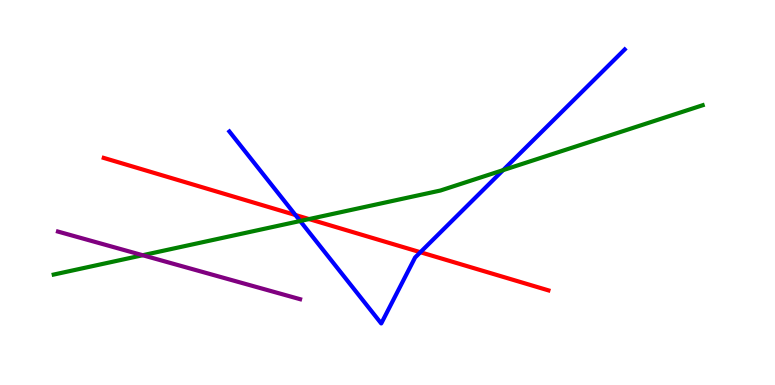[{'lines': ['blue', 'red'], 'intersections': [{'x': 3.81, 'y': 4.42}, {'x': 5.42, 'y': 3.45}]}, {'lines': ['green', 'red'], 'intersections': [{'x': 3.99, 'y': 4.31}]}, {'lines': ['purple', 'red'], 'intersections': []}, {'lines': ['blue', 'green'], 'intersections': [{'x': 3.87, 'y': 4.26}, {'x': 6.49, 'y': 5.58}]}, {'lines': ['blue', 'purple'], 'intersections': []}, {'lines': ['green', 'purple'], 'intersections': [{'x': 1.84, 'y': 3.37}]}]